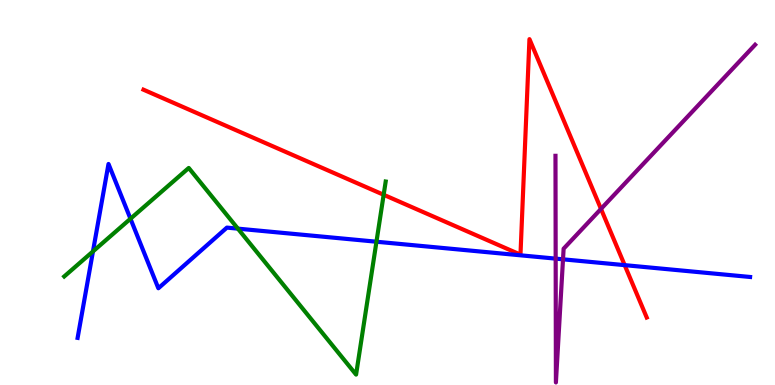[{'lines': ['blue', 'red'], 'intersections': [{'x': 8.06, 'y': 3.11}]}, {'lines': ['green', 'red'], 'intersections': [{'x': 4.95, 'y': 4.94}]}, {'lines': ['purple', 'red'], 'intersections': [{'x': 7.75, 'y': 4.57}]}, {'lines': ['blue', 'green'], 'intersections': [{'x': 1.2, 'y': 3.47}, {'x': 1.68, 'y': 4.32}, {'x': 3.07, 'y': 4.06}, {'x': 4.86, 'y': 3.72}]}, {'lines': ['blue', 'purple'], 'intersections': [{'x': 7.17, 'y': 3.28}, {'x': 7.26, 'y': 3.26}]}, {'lines': ['green', 'purple'], 'intersections': []}]